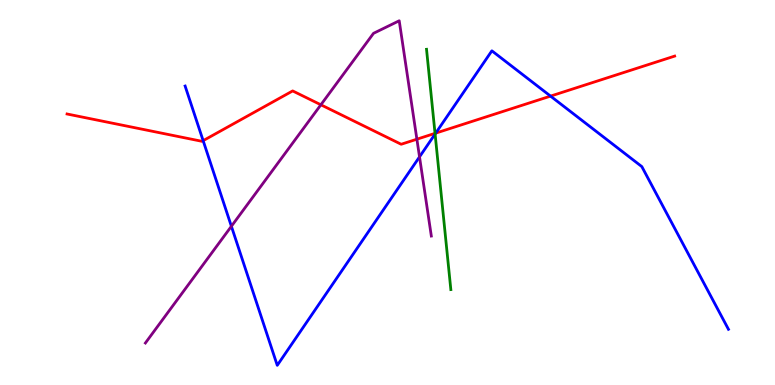[{'lines': ['blue', 'red'], 'intersections': [{'x': 2.62, 'y': 6.35}, {'x': 5.62, 'y': 6.54}, {'x': 7.1, 'y': 7.5}]}, {'lines': ['green', 'red'], 'intersections': [{'x': 5.61, 'y': 6.54}]}, {'lines': ['purple', 'red'], 'intersections': [{'x': 4.14, 'y': 7.28}, {'x': 5.38, 'y': 6.38}]}, {'lines': ['blue', 'green'], 'intersections': [{'x': 5.61, 'y': 6.52}]}, {'lines': ['blue', 'purple'], 'intersections': [{'x': 2.99, 'y': 4.12}, {'x': 5.41, 'y': 5.93}]}, {'lines': ['green', 'purple'], 'intersections': []}]